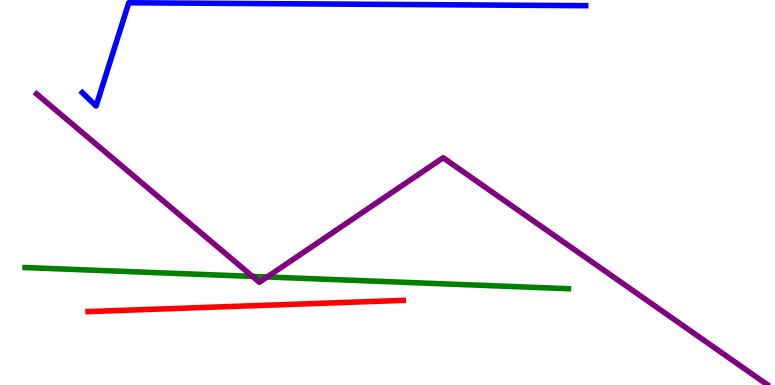[{'lines': ['blue', 'red'], 'intersections': []}, {'lines': ['green', 'red'], 'intersections': []}, {'lines': ['purple', 'red'], 'intersections': []}, {'lines': ['blue', 'green'], 'intersections': []}, {'lines': ['blue', 'purple'], 'intersections': []}, {'lines': ['green', 'purple'], 'intersections': [{'x': 3.26, 'y': 2.82}, {'x': 3.45, 'y': 2.81}]}]